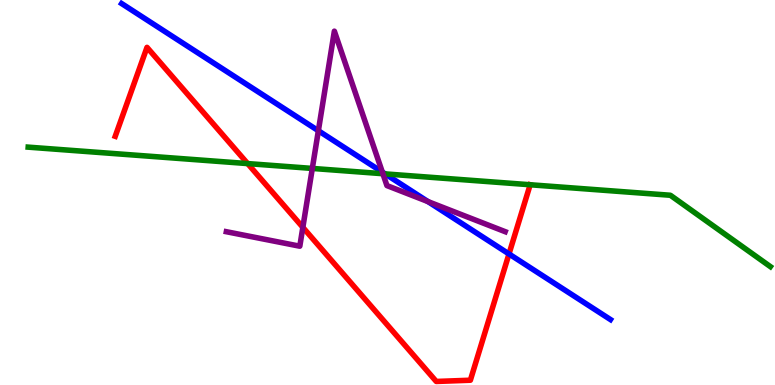[{'lines': ['blue', 'red'], 'intersections': [{'x': 6.57, 'y': 3.4}]}, {'lines': ['green', 'red'], 'intersections': [{'x': 3.2, 'y': 5.75}, {'x': 6.84, 'y': 5.2}]}, {'lines': ['purple', 'red'], 'intersections': [{'x': 3.91, 'y': 4.09}]}, {'lines': ['blue', 'green'], 'intersections': [{'x': 4.97, 'y': 5.48}]}, {'lines': ['blue', 'purple'], 'intersections': [{'x': 4.11, 'y': 6.6}, {'x': 4.93, 'y': 5.53}, {'x': 5.52, 'y': 4.76}]}, {'lines': ['green', 'purple'], 'intersections': [{'x': 4.03, 'y': 5.63}, {'x': 4.94, 'y': 5.49}]}]